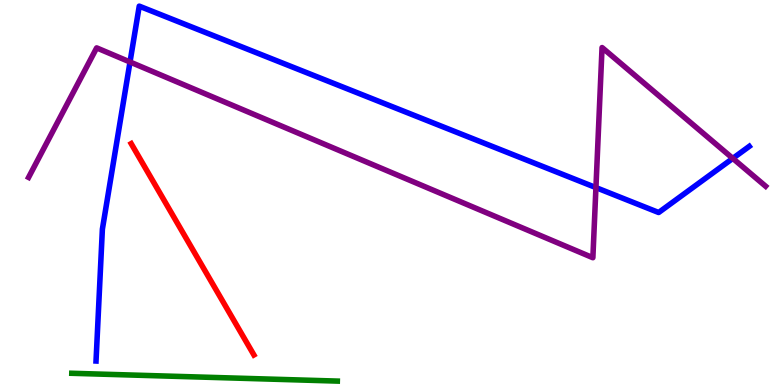[{'lines': ['blue', 'red'], 'intersections': []}, {'lines': ['green', 'red'], 'intersections': []}, {'lines': ['purple', 'red'], 'intersections': []}, {'lines': ['blue', 'green'], 'intersections': []}, {'lines': ['blue', 'purple'], 'intersections': [{'x': 1.68, 'y': 8.39}, {'x': 7.69, 'y': 5.13}, {'x': 9.46, 'y': 5.89}]}, {'lines': ['green', 'purple'], 'intersections': []}]